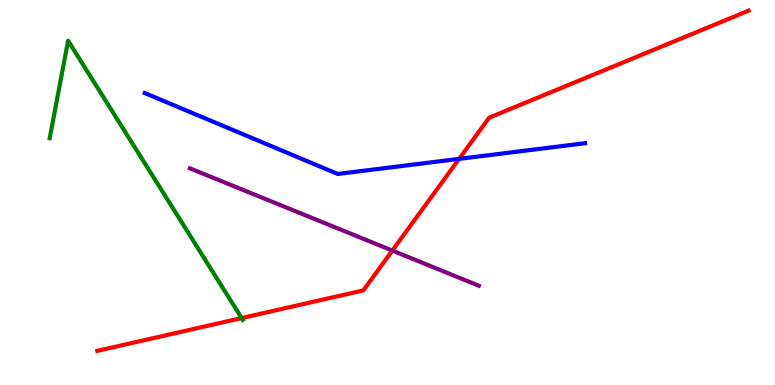[{'lines': ['blue', 'red'], 'intersections': [{'x': 5.92, 'y': 5.87}]}, {'lines': ['green', 'red'], 'intersections': [{'x': 3.12, 'y': 1.74}]}, {'lines': ['purple', 'red'], 'intersections': [{'x': 5.06, 'y': 3.49}]}, {'lines': ['blue', 'green'], 'intersections': []}, {'lines': ['blue', 'purple'], 'intersections': []}, {'lines': ['green', 'purple'], 'intersections': []}]